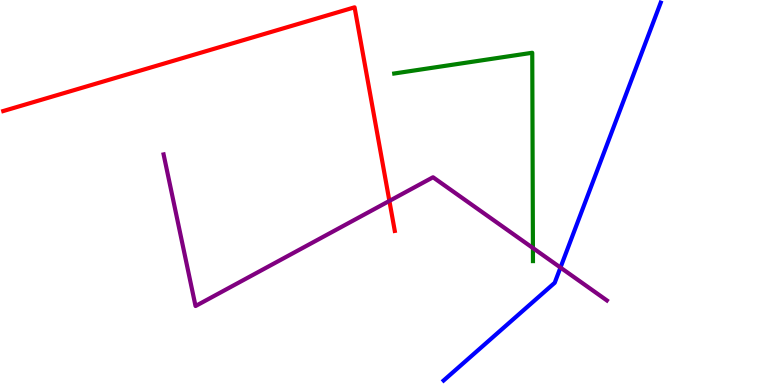[{'lines': ['blue', 'red'], 'intersections': []}, {'lines': ['green', 'red'], 'intersections': []}, {'lines': ['purple', 'red'], 'intersections': [{'x': 5.02, 'y': 4.78}]}, {'lines': ['blue', 'green'], 'intersections': []}, {'lines': ['blue', 'purple'], 'intersections': [{'x': 7.23, 'y': 3.05}]}, {'lines': ['green', 'purple'], 'intersections': [{'x': 6.88, 'y': 3.56}]}]